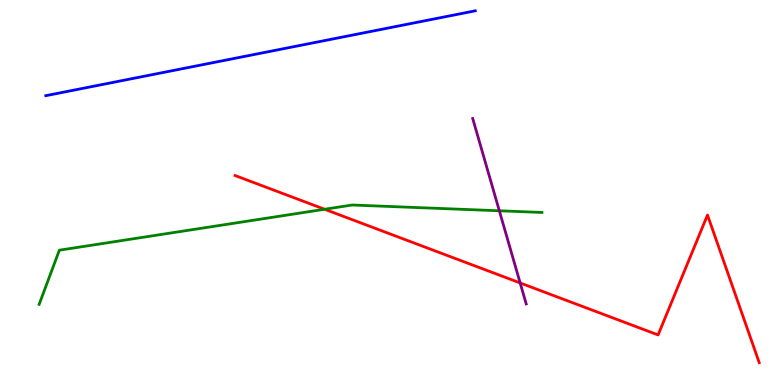[{'lines': ['blue', 'red'], 'intersections': []}, {'lines': ['green', 'red'], 'intersections': [{'x': 4.19, 'y': 4.56}]}, {'lines': ['purple', 'red'], 'intersections': [{'x': 6.71, 'y': 2.65}]}, {'lines': ['blue', 'green'], 'intersections': []}, {'lines': ['blue', 'purple'], 'intersections': []}, {'lines': ['green', 'purple'], 'intersections': [{'x': 6.44, 'y': 4.53}]}]